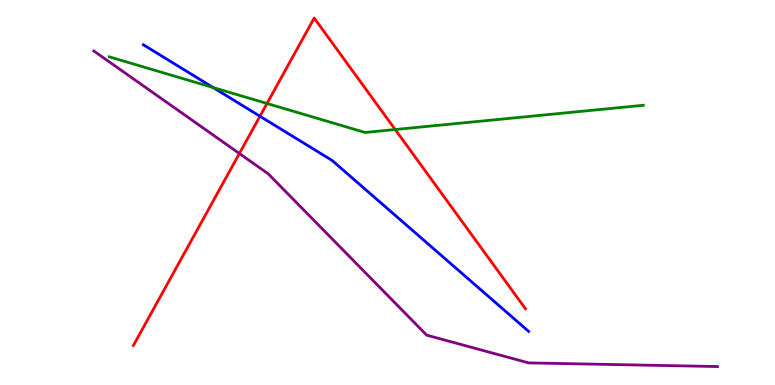[{'lines': ['blue', 'red'], 'intersections': [{'x': 3.35, 'y': 6.98}]}, {'lines': ['green', 'red'], 'intersections': [{'x': 3.45, 'y': 7.31}, {'x': 5.1, 'y': 6.64}]}, {'lines': ['purple', 'red'], 'intersections': [{'x': 3.09, 'y': 6.01}]}, {'lines': ['blue', 'green'], 'intersections': [{'x': 2.75, 'y': 7.73}]}, {'lines': ['blue', 'purple'], 'intersections': []}, {'lines': ['green', 'purple'], 'intersections': []}]